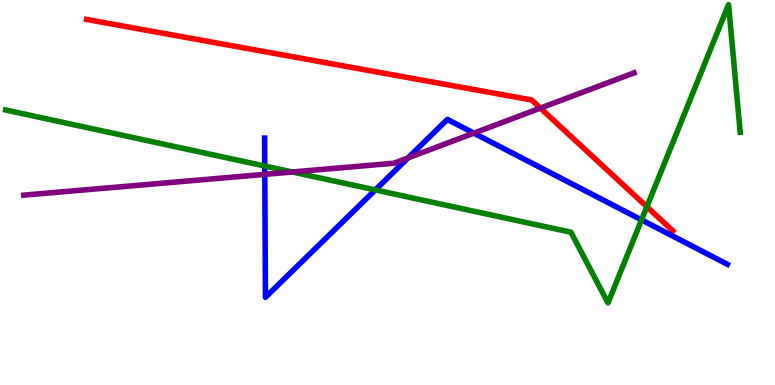[{'lines': ['blue', 'red'], 'intersections': []}, {'lines': ['green', 'red'], 'intersections': [{'x': 8.35, 'y': 4.63}]}, {'lines': ['purple', 'red'], 'intersections': [{'x': 6.97, 'y': 7.19}]}, {'lines': ['blue', 'green'], 'intersections': [{'x': 3.42, 'y': 5.69}, {'x': 4.84, 'y': 5.07}, {'x': 8.28, 'y': 4.29}]}, {'lines': ['blue', 'purple'], 'intersections': [{'x': 3.42, 'y': 5.47}, {'x': 5.27, 'y': 5.9}, {'x': 6.11, 'y': 6.54}]}, {'lines': ['green', 'purple'], 'intersections': [{'x': 3.77, 'y': 5.53}]}]